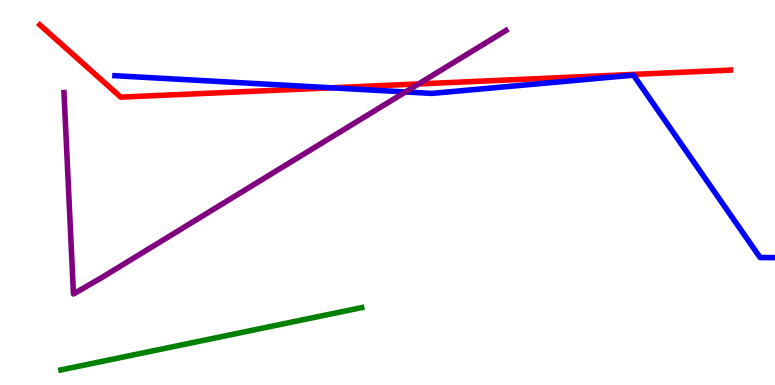[{'lines': ['blue', 'red'], 'intersections': [{'x': 4.28, 'y': 7.72}]}, {'lines': ['green', 'red'], 'intersections': []}, {'lines': ['purple', 'red'], 'intersections': [{'x': 5.4, 'y': 7.82}]}, {'lines': ['blue', 'green'], 'intersections': []}, {'lines': ['blue', 'purple'], 'intersections': [{'x': 5.23, 'y': 7.61}]}, {'lines': ['green', 'purple'], 'intersections': []}]